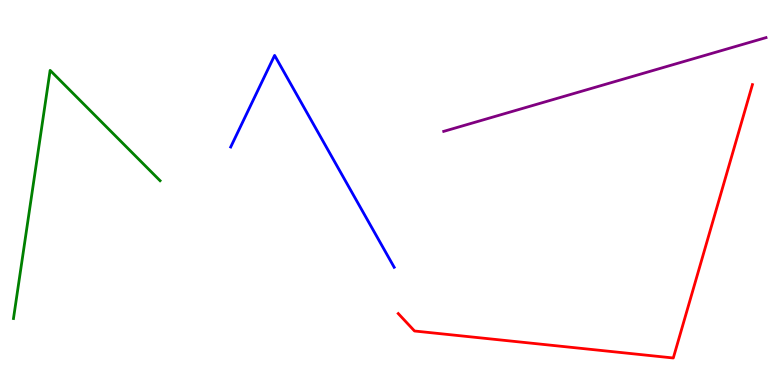[{'lines': ['blue', 'red'], 'intersections': []}, {'lines': ['green', 'red'], 'intersections': []}, {'lines': ['purple', 'red'], 'intersections': []}, {'lines': ['blue', 'green'], 'intersections': []}, {'lines': ['blue', 'purple'], 'intersections': []}, {'lines': ['green', 'purple'], 'intersections': []}]